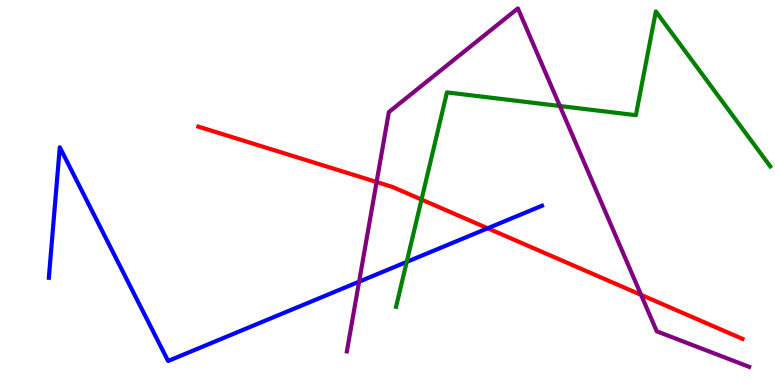[{'lines': ['blue', 'red'], 'intersections': [{'x': 6.29, 'y': 4.07}]}, {'lines': ['green', 'red'], 'intersections': [{'x': 5.44, 'y': 4.82}]}, {'lines': ['purple', 'red'], 'intersections': [{'x': 4.86, 'y': 5.27}, {'x': 8.27, 'y': 2.34}]}, {'lines': ['blue', 'green'], 'intersections': [{'x': 5.25, 'y': 3.2}]}, {'lines': ['blue', 'purple'], 'intersections': [{'x': 4.63, 'y': 2.68}]}, {'lines': ['green', 'purple'], 'intersections': [{'x': 7.22, 'y': 7.25}]}]